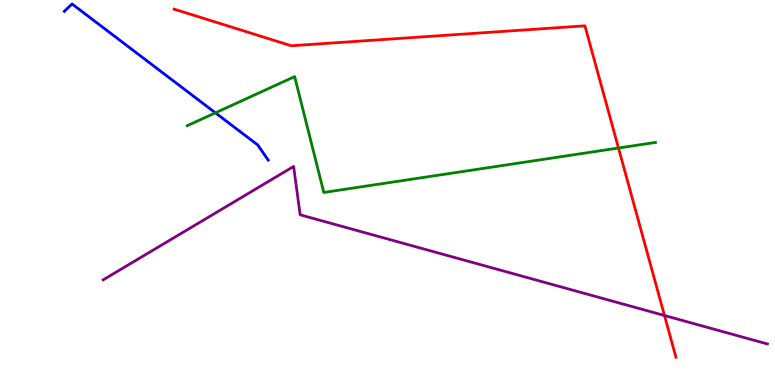[{'lines': ['blue', 'red'], 'intersections': []}, {'lines': ['green', 'red'], 'intersections': [{'x': 7.98, 'y': 6.16}]}, {'lines': ['purple', 'red'], 'intersections': [{'x': 8.57, 'y': 1.81}]}, {'lines': ['blue', 'green'], 'intersections': [{'x': 2.78, 'y': 7.07}]}, {'lines': ['blue', 'purple'], 'intersections': []}, {'lines': ['green', 'purple'], 'intersections': []}]